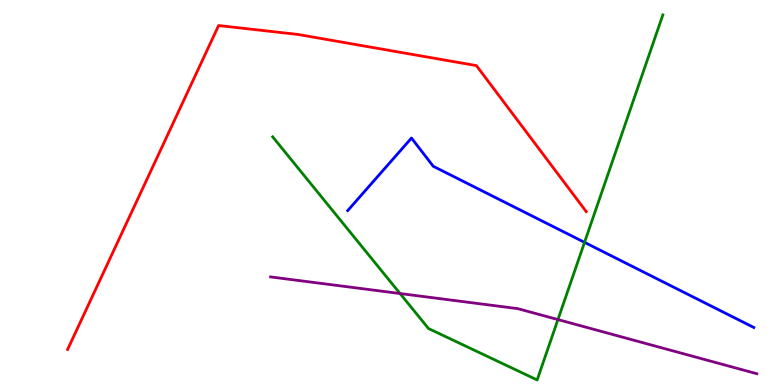[{'lines': ['blue', 'red'], 'intersections': []}, {'lines': ['green', 'red'], 'intersections': []}, {'lines': ['purple', 'red'], 'intersections': []}, {'lines': ['blue', 'green'], 'intersections': [{'x': 7.54, 'y': 3.71}]}, {'lines': ['blue', 'purple'], 'intersections': []}, {'lines': ['green', 'purple'], 'intersections': [{'x': 5.16, 'y': 2.38}, {'x': 7.2, 'y': 1.7}]}]